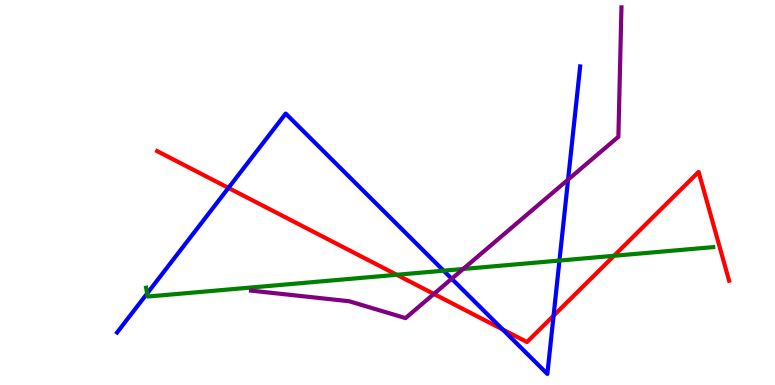[{'lines': ['blue', 'red'], 'intersections': [{'x': 2.95, 'y': 5.12}, {'x': 6.49, 'y': 1.44}, {'x': 7.14, 'y': 1.8}]}, {'lines': ['green', 'red'], 'intersections': [{'x': 5.12, 'y': 2.86}, {'x': 7.92, 'y': 3.36}]}, {'lines': ['purple', 'red'], 'intersections': [{'x': 5.6, 'y': 2.37}]}, {'lines': ['blue', 'green'], 'intersections': [{'x': 1.9, 'y': 2.38}, {'x': 5.72, 'y': 2.97}, {'x': 7.22, 'y': 3.23}]}, {'lines': ['blue', 'purple'], 'intersections': [{'x': 5.83, 'y': 2.76}, {'x': 7.33, 'y': 5.34}]}, {'lines': ['green', 'purple'], 'intersections': [{'x': 5.98, 'y': 3.01}]}]